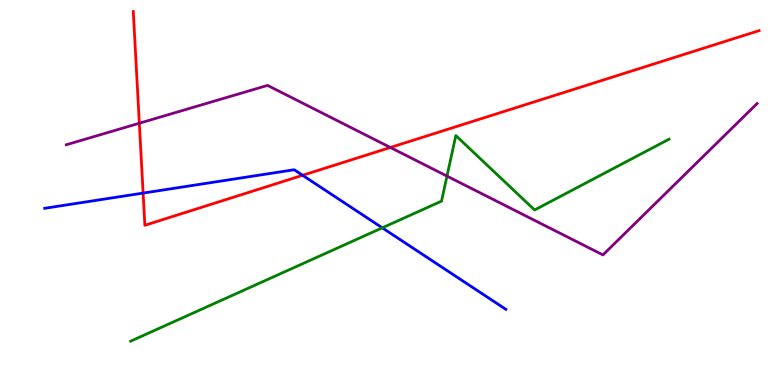[{'lines': ['blue', 'red'], 'intersections': [{'x': 1.85, 'y': 4.98}, {'x': 3.9, 'y': 5.45}]}, {'lines': ['green', 'red'], 'intersections': []}, {'lines': ['purple', 'red'], 'intersections': [{'x': 1.8, 'y': 6.8}, {'x': 5.04, 'y': 6.17}]}, {'lines': ['blue', 'green'], 'intersections': [{'x': 4.93, 'y': 4.08}]}, {'lines': ['blue', 'purple'], 'intersections': []}, {'lines': ['green', 'purple'], 'intersections': [{'x': 5.77, 'y': 5.43}]}]